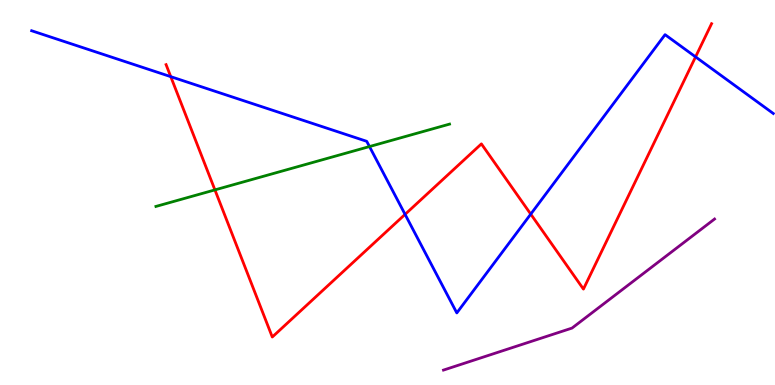[{'lines': ['blue', 'red'], 'intersections': [{'x': 2.2, 'y': 8.01}, {'x': 5.23, 'y': 4.43}, {'x': 6.85, 'y': 4.44}, {'x': 8.98, 'y': 8.52}]}, {'lines': ['green', 'red'], 'intersections': [{'x': 2.77, 'y': 5.07}]}, {'lines': ['purple', 'red'], 'intersections': []}, {'lines': ['blue', 'green'], 'intersections': [{'x': 4.77, 'y': 6.19}]}, {'lines': ['blue', 'purple'], 'intersections': []}, {'lines': ['green', 'purple'], 'intersections': []}]